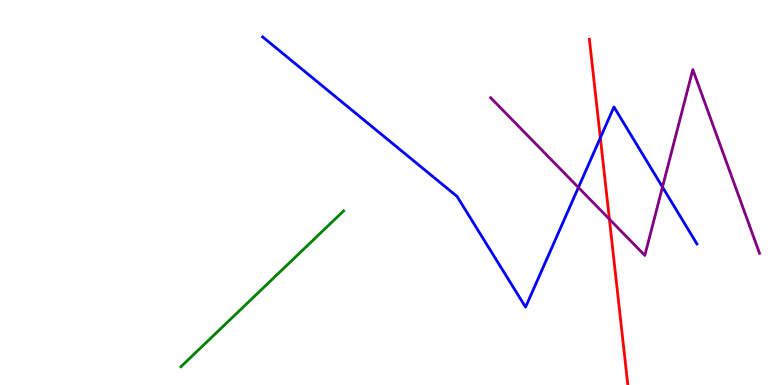[{'lines': ['blue', 'red'], 'intersections': [{'x': 7.75, 'y': 6.42}]}, {'lines': ['green', 'red'], 'intersections': []}, {'lines': ['purple', 'red'], 'intersections': [{'x': 7.86, 'y': 4.31}]}, {'lines': ['blue', 'green'], 'intersections': []}, {'lines': ['blue', 'purple'], 'intersections': [{'x': 7.46, 'y': 5.13}, {'x': 8.55, 'y': 5.14}]}, {'lines': ['green', 'purple'], 'intersections': []}]